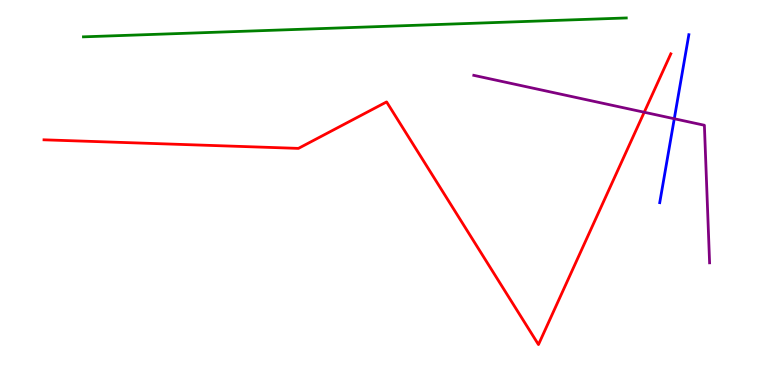[{'lines': ['blue', 'red'], 'intersections': []}, {'lines': ['green', 'red'], 'intersections': []}, {'lines': ['purple', 'red'], 'intersections': [{'x': 8.31, 'y': 7.08}]}, {'lines': ['blue', 'green'], 'intersections': []}, {'lines': ['blue', 'purple'], 'intersections': [{'x': 8.7, 'y': 6.92}]}, {'lines': ['green', 'purple'], 'intersections': []}]